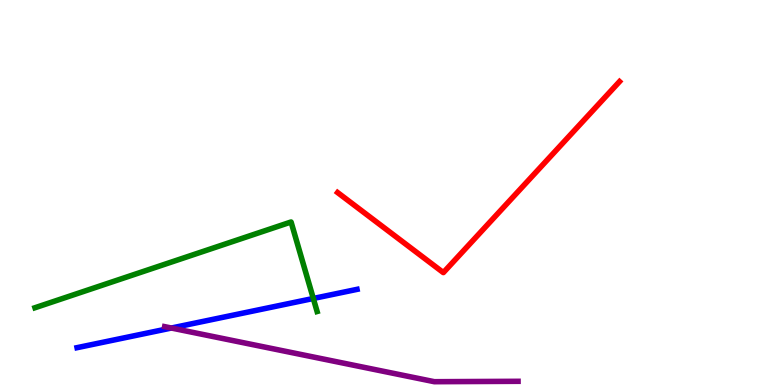[{'lines': ['blue', 'red'], 'intersections': []}, {'lines': ['green', 'red'], 'intersections': []}, {'lines': ['purple', 'red'], 'intersections': []}, {'lines': ['blue', 'green'], 'intersections': [{'x': 4.04, 'y': 2.25}]}, {'lines': ['blue', 'purple'], 'intersections': [{'x': 2.21, 'y': 1.48}]}, {'lines': ['green', 'purple'], 'intersections': []}]